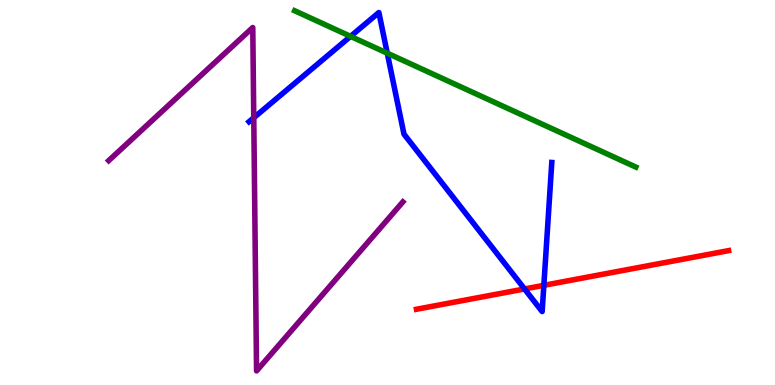[{'lines': ['blue', 'red'], 'intersections': [{'x': 6.77, 'y': 2.49}, {'x': 7.02, 'y': 2.59}]}, {'lines': ['green', 'red'], 'intersections': []}, {'lines': ['purple', 'red'], 'intersections': []}, {'lines': ['blue', 'green'], 'intersections': [{'x': 4.52, 'y': 9.06}, {'x': 5.0, 'y': 8.62}]}, {'lines': ['blue', 'purple'], 'intersections': [{'x': 3.27, 'y': 6.94}]}, {'lines': ['green', 'purple'], 'intersections': []}]